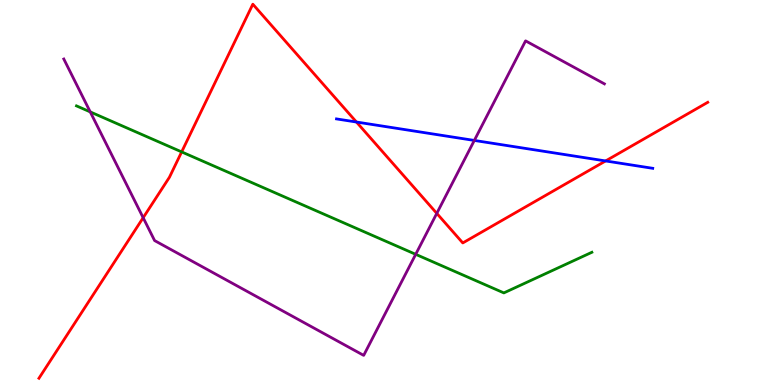[{'lines': ['blue', 'red'], 'intersections': [{'x': 4.6, 'y': 6.83}, {'x': 7.81, 'y': 5.82}]}, {'lines': ['green', 'red'], 'intersections': [{'x': 2.34, 'y': 6.05}]}, {'lines': ['purple', 'red'], 'intersections': [{'x': 1.85, 'y': 4.34}, {'x': 5.64, 'y': 4.46}]}, {'lines': ['blue', 'green'], 'intersections': []}, {'lines': ['blue', 'purple'], 'intersections': [{'x': 6.12, 'y': 6.35}]}, {'lines': ['green', 'purple'], 'intersections': [{'x': 1.16, 'y': 7.09}, {'x': 5.36, 'y': 3.39}]}]